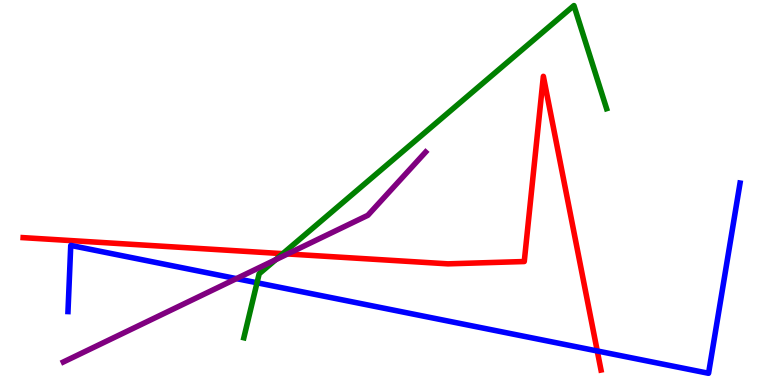[{'lines': ['blue', 'red'], 'intersections': [{'x': 7.71, 'y': 0.884}]}, {'lines': ['green', 'red'], 'intersections': [{'x': 3.65, 'y': 3.41}]}, {'lines': ['purple', 'red'], 'intersections': [{'x': 3.71, 'y': 3.4}]}, {'lines': ['blue', 'green'], 'intersections': [{'x': 3.32, 'y': 2.66}]}, {'lines': ['blue', 'purple'], 'intersections': [{'x': 3.05, 'y': 2.76}]}, {'lines': ['green', 'purple'], 'intersections': [{'x': 3.56, 'y': 3.26}]}]